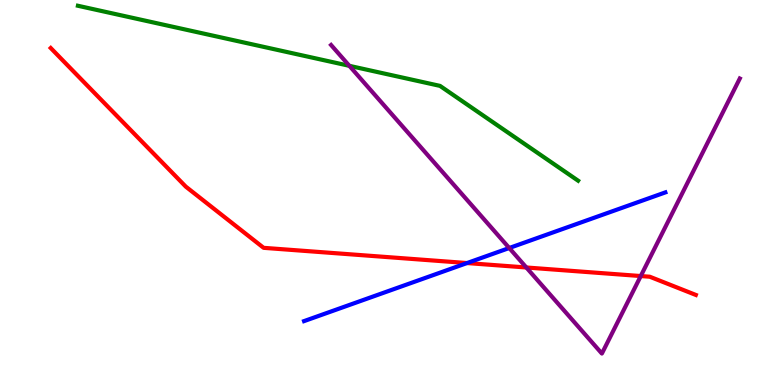[{'lines': ['blue', 'red'], 'intersections': [{'x': 6.03, 'y': 3.17}]}, {'lines': ['green', 'red'], 'intersections': []}, {'lines': ['purple', 'red'], 'intersections': [{'x': 6.79, 'y': 3.05}, {'x': 8.27, 'y': 2.83}]}, {'lines': ['blue', 'green'], 'intersections': []}, {'lines': ['blue', 'purple'], 'intersections': [{'x': 6.57, 'y': 3.56}]}, {'lines': ['green', 'purple'], 'intersections': [{'x': 4.51, 'y': 8.29}]}]